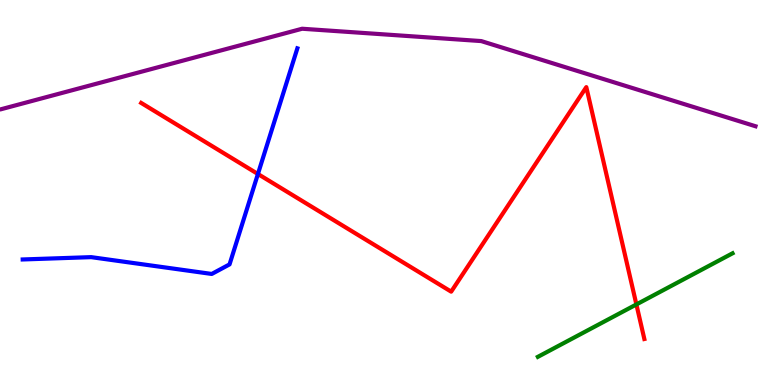[{'lines': ['blue', 'red'], 'intersections': [{'x': 3.33, 'y': 5.48}]}, {'lines': ['green', 'red'], 'intersections': [{'x': 8.21, 'y': 2.09}]}, {'lines': ['purple', 'red'], 'intersections': []}, {'lines': ['blue', 'green'], 'intersections': []}, {'lines': ['blue', 'purple'], 'intersections': []}, {'lines': ['green', 'purple'], 'intersections': []}]